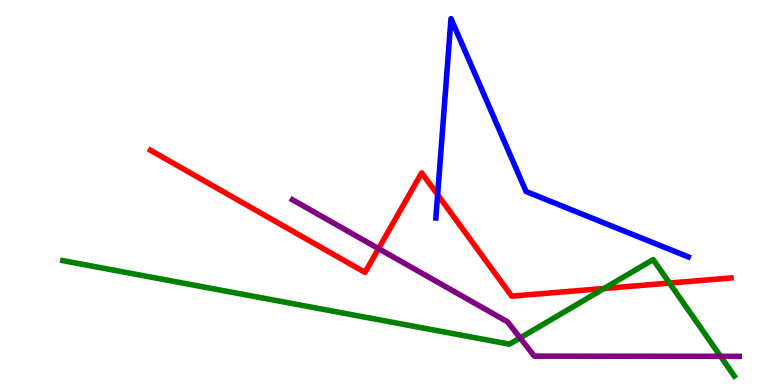[{'lines': ['blue', 'red'], 'intersections': [{'x': 5.65, 'y': 4.94}]}, {'lines': ['green', 'red'], 'intersections': [{'x': 7.79, 'y': 2.51}, {'x': 8.64, 'y': 2.65}]}, {'lines': ['purple', 'red'], 'intersections': [{'x': 4.88, 'y': 3.54}]}, {'lines': ['blue', 'green'], 'intersections': []}, {'lines': ['blue', 'purple'], 'intersections': []}, {'lines': ['green', 'purple'], 'intersections': [{'x': 6.71, 'y': 1.22}, {'x': 9.3, 'y': 0.745}]}]